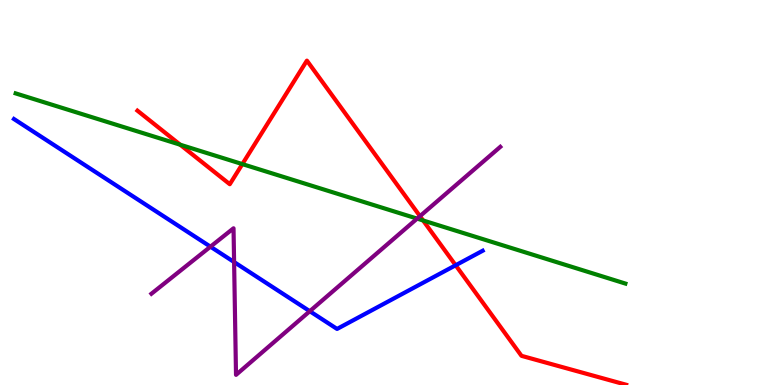[{'lines': ['blue', 'red'], 'intersections': [{'x': 5.88, 'y': 3.11}]}, {'lines': ['green', 'red'], 'intersections': [{'x': 2.32, 'y': 6.24}, {'x': 3.13, 'y': 5.74}, {'x': 5.46, 'y': 4.27}]}, {'lines': ['purple', 'red'], 'intersections': [{'x': 5.42, 'y': 4.39}]}, {'lines': ['blue', 'green'], 'intersections': []}, {'lines': ['blue', 'purple'], 'intersections': [{'x': 2.72, 'y': 3.59}, {'x': 3.02, 'y': 3.19}, {'x': 4.0, 'y': 1.92}]}, {'lines': ['green', 'purple'], 'intersections': [{'x': 5.38, 'y': 4.32}]}]